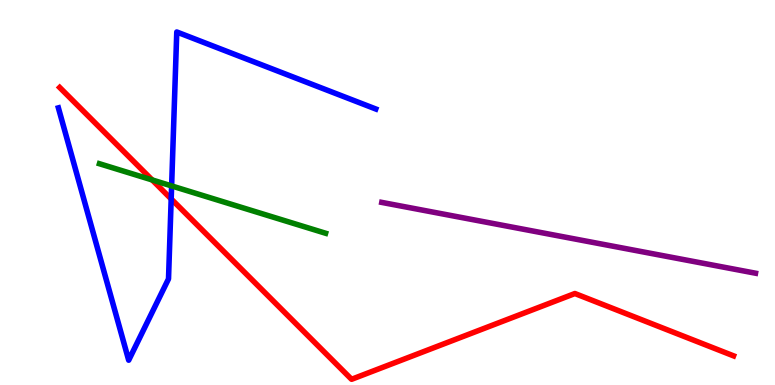[{'lines': ['blue', 'red'], 'intersections': [{'x': 2.21, 'y': 4.83}]}, {'lines': ['green', 'red'], 'intersections': [{'x': 1.96, 'y': 5.33}]}, {'lines': ['purple', 'red'], 'intersections': []}, {'lines': ['blue', 'green'], 'intersections': [{'x': 2.21, 'y': 5.17}]}, {'lines': ['blue', 'purple'], 'intersections': []}, {'lines': ['green', 'purple'], 'intersections': []}]